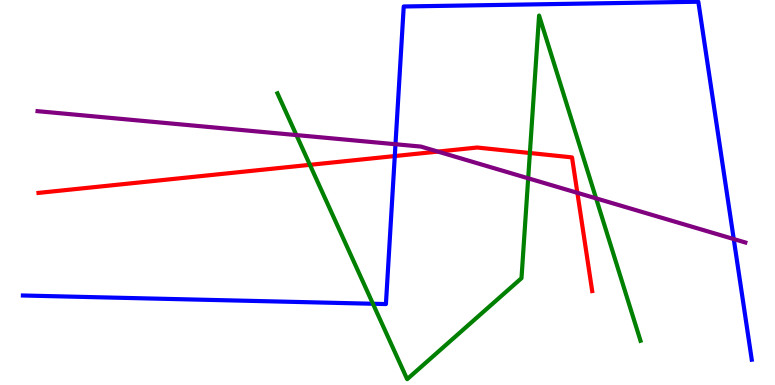[{'lines': ['blue', 'red'], 'intersections': [{'x': 5.09, 'y': 5.95}]}, {'lines': ['green', 'red'], 'intersections': [{'x': 4.0, 'y': 5.72}, {'x': 6.84, 'y': 6.03}]}, {'lines': ['purple', 'red'], 'intersections': [{'x': 5.65, 'y': 6.06}, {'x': 7.45, 'y': 4.99}]}, {'lines': ['blue', 'green'], 'intersections': [{'x': 4.81, 'y': 2.11}]}, {'lines': ['blue', 'purple'], 'intersections': [{'x': 5.1, 'y': 6.25}, {'x': 9.47, 'y': 3.79}]}, {'lines': ['green', 'purple'], 'intersections': [{'x': 3.82, 'y': 6.49}, {'x': 6.82, 'y': 5.37}, {'x': 7.69, 'y': 4.85}]}]